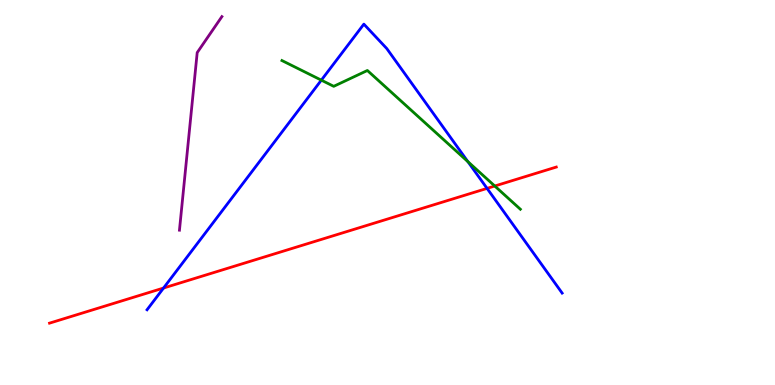[{'lines': ['blue', 'red'], 'intersections': [{'x': 2.11, 'y': 2.52}, {'x': 6.28, 'y': 5.11}]}, {'lines': ['green', 'red'], 'intersections': [{'x': 6.38, 'y': 5.17}]}, {'lines': ['purple', 'red'], 'intersections': []}, {'lines': ['blue', 'green'], 'intersections': [{'x': 4.15, 'y': 7.92}, {'x': 6.04, 'y': 5.8}]}, {'lines': ['blue', 'purple'], 'intersections': []}, {'lines': ['green', 'purple'], 'intersections': []}]